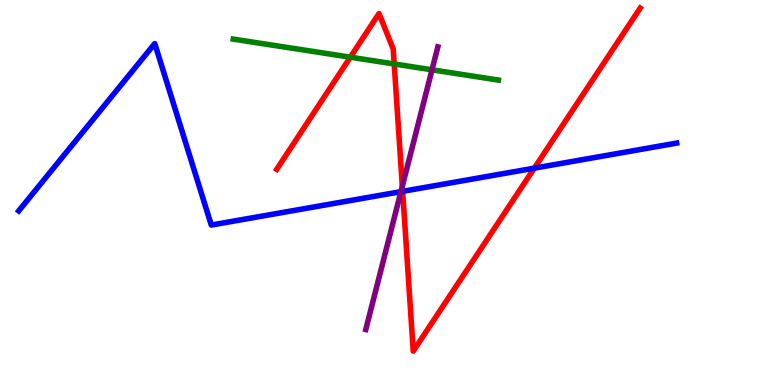[{'lines': ['blue', 'red'], 'intersections': [{'x': 5.2, 'y': 5.03}, {'x': 6.89, 'y': 5.63}]}, {'lines': ['green', 'red'], 'intersections': [{'x': 4.52, 'y': 8.51}, {'x': 5.09, 'y': 8.34}]}, {'lines': ['purple', 'red'], 'intersections': [{'x': 5.19, 'y': 5.16}]}, {'lines': ['blue', 'green'], 'intersections': []}, {'lines': ['blue', 'purple'], 'intersections': [{'x': 5.17, 'y': 5.02}]}, {'lines': ['green', 'purple'], 'intersections': [{'x': 5.57, 'y': 8.19}]}]